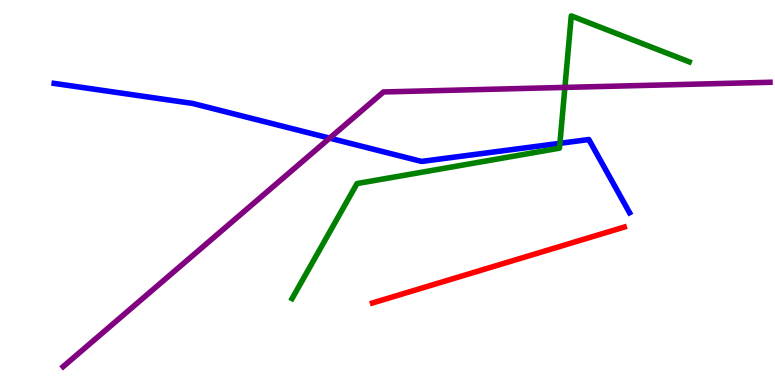[{'lines': ['blue', 'red'], 'intersections': []}, {'lines': ['green', 'red'], 'intersections': []}, {'lines': ['purple', 'red'], 'intersections': []}, {'lines': ['blue', 'green'], 'intersections': [{'x': 7.22, 'y': 6.28}]}, {'lines': ['blue', 'purple'], 'intersections': [{'x': 4.25, 'y': 6.41}]}, {'lines': ['green', 'purple'], 'intersections': [{'x': 7.29, 'y': 7.73}]}]